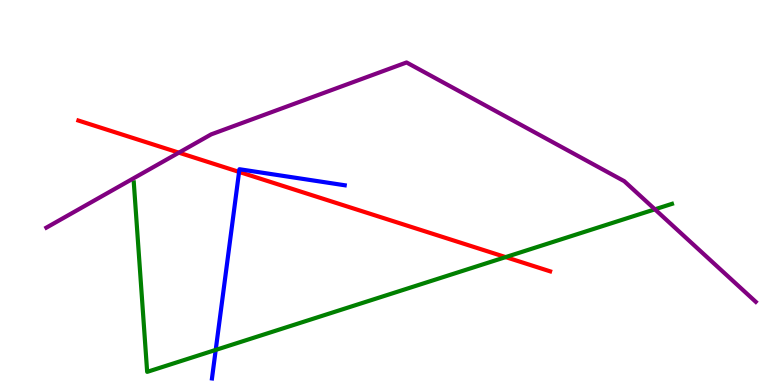[{'lines': ['blue', 'red'], 'intersections': [{'x': 3.08, 'y': 5.53}]}, {'lines': ['green', 'red'], 'intersections': [{'x': 6.52, 'y': 3.32}]}, {'lines': ['purple', 'red'], 'intersections': [{'x': 2.31, 'y': 6.03}]}, {'lines': ['blue', 'green'], 'intersections': [{'x': 2.78, 'y': 0.911}]}, {'lines': ['blue', 'purple'], 'intersections': []}, {'lines': ['green', 'purple'], 'intersections': [{'x': 8.45, 'y': 4.56}]}]